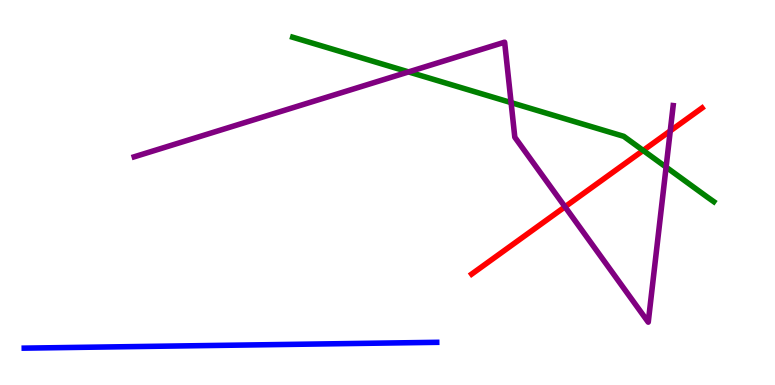[{'lines': ['blue', 'red'], 'intersections': []}, {'lines': ['green', 'red'], 'intersections': [{'x': 8.3, 'y': 6.09}]}, {'lines': ['purple', 'red'], 'intersections': [{'x': 7.29, 'y': 4.63}, {'x': 8.65, 'y': 6.6}]}, {'lines': ['blue', 'green'], 'intersections': []}, {'lines': ['blue', 'purple'], 'intersections': []}, {'lines': ['green', 'purple'], 'intersections': [{'x': 5.27, 'y': 8.13}, {'x': 6.59, 'y': 7.33}, {'x': 8.59, 'y': 5.66}]}]